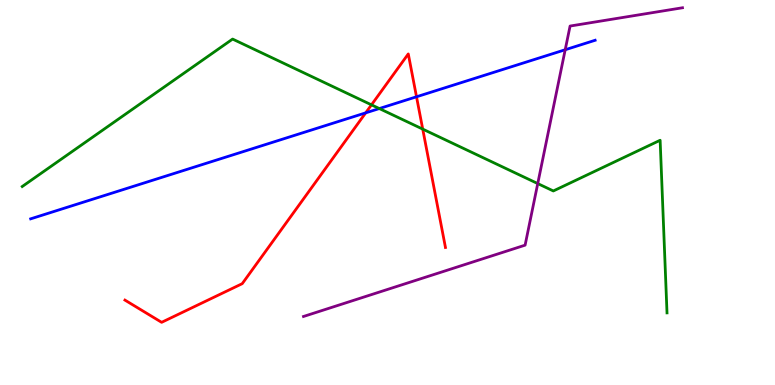[{'lines': ['blue', 'red'], 'intersections': [{'x': 4.72, 'y': 7.07}, {'x': 5.37, 'y': 7.49}]}, {'lines': ['green', 'red'], 'intersections': [{'x': 4.79, 'y': 7.28}, {'x': 5.45, 'y': 6.65}]}, {'lines': ['purple', 'red'], 'intersections': []}, {'lines': ['blue', 'green'], 'intersections': [{'x': 4.89, 'y': 7.18}]}, {'lines': ['blue', 'purple'], 'intersections': [{'x': 7.29, 'y': 8.71}]}, {'lines': ['green', 'purple'], 'intersections': [{'x': 6.94, 'y': 5.23}]}]